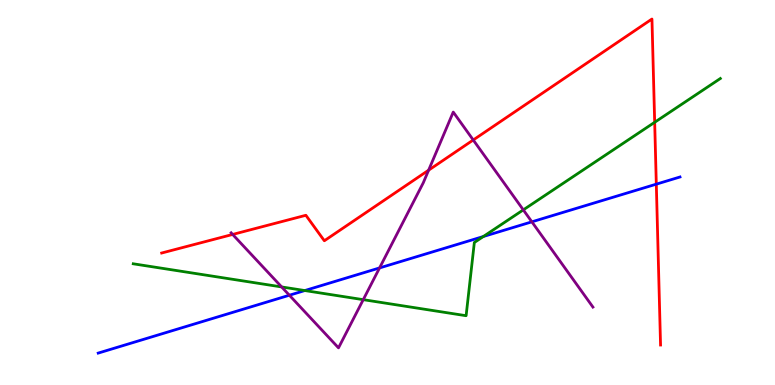[{'lines': ['blue', 'red'], 'intersections': [{'x': 8.47, 'y': 5.22}]}, {'lines': ['green', 'red'], 'intersections': [{'x': 8.45, 'y': 6.82}]}, {'lines': ['purple', 'red'], 'intersections': [{'x': 3.0, 'y': 3.91}, {'x': 5.53, 'y': 5.58}, {'x': 6.11, 'y': 6.36}]}, {'lines': ['blue', 'green'], 'intersections': [{'x': 3.93, 'y': 2.45}, {'x': 6.24, 'y': 3.86}]}, {'lines': ['blue', 'purple'], 'intersections': [{'x': 3.73, 'y': 2.33}, {'x': 4.9, 'y': 3.04}, {'x': 6.86, 'y': 4.24}]}, {'lines': ['green', 'purple'], 'intersections': [{'x': 3.63, 'y': 2.55}, {'x': 4.69, 'y': 2.22}, {'x': 6.75, 'y': 4.55}]}]